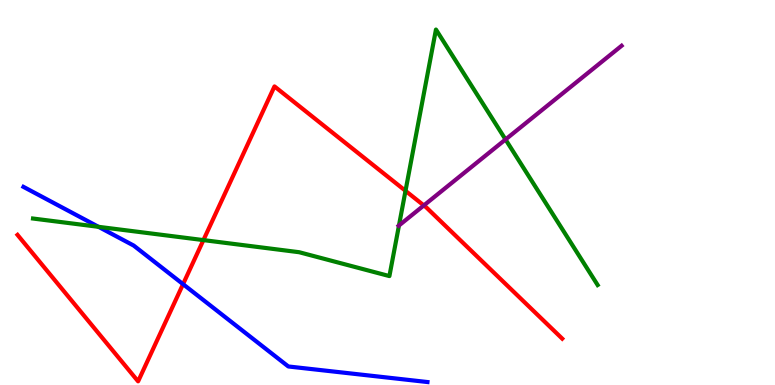[{'lines': ['blue', 'red'], 'intersections': [{'x': 2.36, 'y': 2.62}]}, {'lines': ['green', 'red'], 'intersections': [{'x': 2.62, 'y': 3.76}, {'x': 5.23, 'y': 5.04}]}, {'lines': ['purple', 'red'], 'intersections': [{'x': 5.47, 'y': 4.66}]}, {'lines': ['blue', 'green'], 'intersections': [{'x': 1.27, 'y': 4.11}]}, {'lines': ['blue', 'purple'], 'intersections': []}, {'lines': ['green', 'purple'], 'intersections': [{'x': 5.15, 'y': 4.14}, {'x': 6.52, 'y': 6.38}]}]